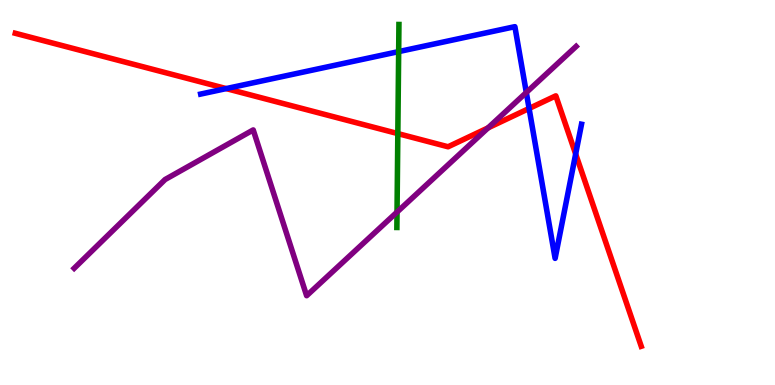[{'lines': ['blue', 'red'], 'intersections': [{'x': 2.92, 'y': 7.7}, {'x': 6.83, 'y': 7.18}, {'x': 7.43, 'y': 6.0}]}, {'lines': ['green', 'red'], 'intersections': [{'x': 5.13, 'y': 6.53}]}, {'lines': ['purple', 'red'], 'intersections': [{'x': 6.3, 'y': 6.68}]}, {'lines': ['blue', 'green'], 'intersections': [{'x': 5.14, 'y': 8.66}]}, {'lines': ['blue', 'purple'], 'intersections': [{'x': 6.79, 'y': 7.6}]}, {'lines': ['green', 'purple'], 'intersections': [{'x': 5.12, 'y': 4.49}]}]